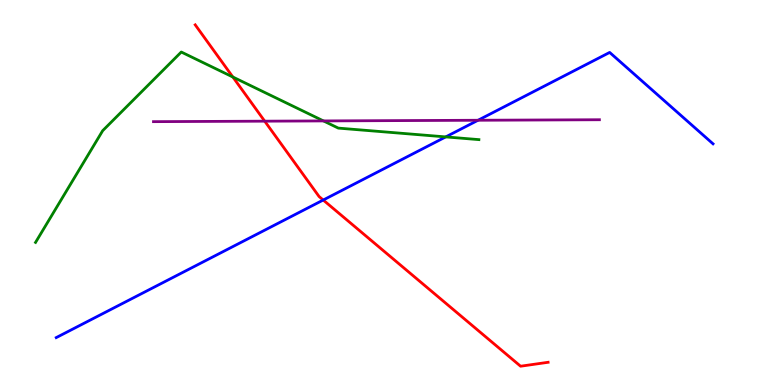[{'lines': ['blue', 'red'], 'intersections': [{'x': 4.17, 'y': 4.8}]}, {'lines': ['green', 'red'], 'intersections': [{'x': 3.0, 'y': 8.0}]}, {'lines': ['purple', 'red'], 'intersections': [{'x': 3.42, 'y': 6.85}]}, {'lines': ['blue', 'green'], 'intersections': [{'x': 5.75, 'y': 6.44}]}, {'lines': ['blue', 'purple'], 'intersections': [{'x': 6.17, 'y': 6.88}]}, {'lines': ['green', 'purple'], 'intersections': [{'x': 4.17, 'y': 6.86}]}]